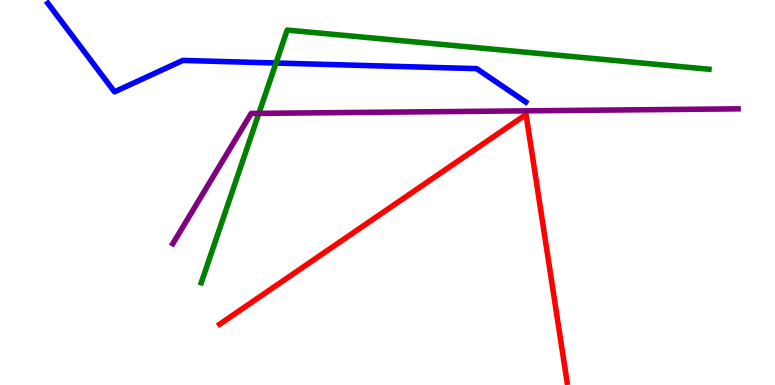[{'lines': ['blue', 'red'], 'intersections': []}, {'lines': ['green', 'red'], 'intersections': []}, {'lines': ['purple', 'red'], 'intersections': []}, {'lines': ['blue', 'green'], 'intersections': [{'x': 3.56, 'y': 8.36}]}, {'lines': ['blue', 'purple'], 'intersections': []}, {'lines': ['green', 'purple'], 'intersections': [{'x': 3.34, 'y': 7.06}]}]